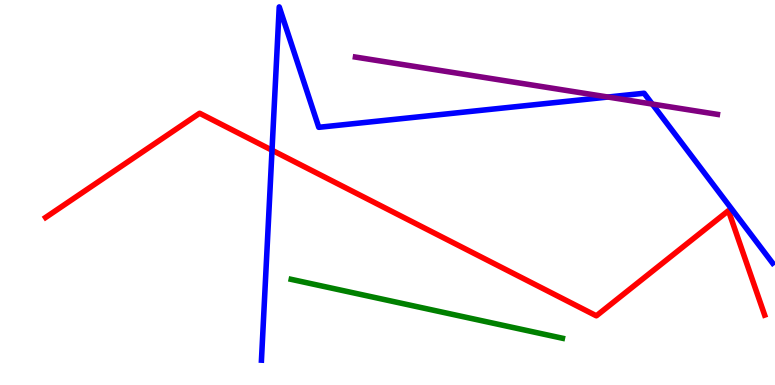[{'lines': ['blue', 'red'], 'intersections': [{'x': 3.51, 'y': 6.1}]}, {'lines': ['green', 'red'], 'intersections': []}, {'lines': ['purple', 'red'], 'intersections': []}, {'lines': ['blue', 'green'], 'intersections': []}, {'lines': ['blue', 'purple'], 'intersections': [{'x': 7.84, 'y': 7.48}, {'x': 8.42, 'y': 7.3}]}, {'lines': ['green', 'purple'], 'intersections': []}]